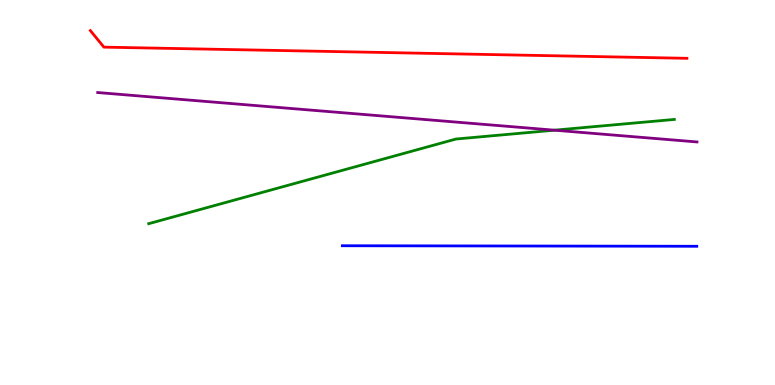[{'lines': ['blue', 'red'], 'intersections': []}, {'lines': ['green', 'red'], 'intersections': []}, {'lines': ['purple', 'red'], 'intersections': []}, {'lines': ['blue', 'green'], 'intersections': []}, {'lines': ['blue', 'purple'], 'intersections': []}, {'lines': ['green', 'purple'], 'intersections': [{'x': 7.15, 'y': 6.62}]}]